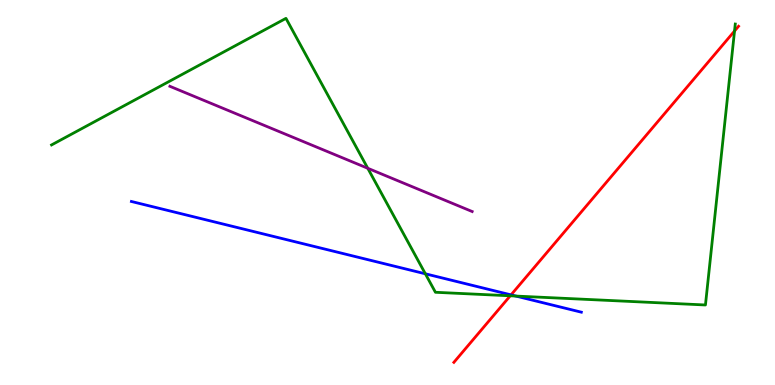[{'lines': ['blue', 'red'], 'intersections': [{'x': 6.59, 'y': 2.34}]}, {'lines': ['green', 'red'], 'intersections': [{'x': 6.58, 'y': 2.32}, {'x': 9.48, 'y': 9.19}]}, {'lines': ['purple', 'red'], 'intersections': []}, {'lines': ['blue', 'green'], 'intersections': [{'x': 5.49, 'y': 2.89}, {'x': 6.66, 'y': 2.31}]}, {'lines': ['blue', 'purple'], 'intersections': []}, {'lines': ['green', 'purple'], 'intersections': [{'x': 4.75, 'y': 5.63}]}]